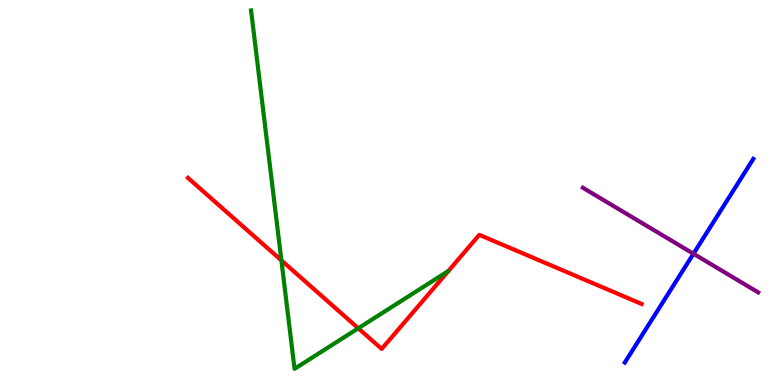[{'lines': ['blue', 'red'], 'intersections': []}, {'lines': ['green', 'red'], 'intersections': [{'x': 3.63, 'y': 3.24}, {'x': 4.62, 'y': 1.47}]}, {'lines': ['purple', 'red'], 'intersections': []}, {'lines': ['blue', 'green'], 'intersections': []}, {'lines': ['blue', 'purple'], 'intersections': [{'x': 8.95, 'y': 3.41}]}, {'lines': ['green', 'purple'], 'intersections': []}]